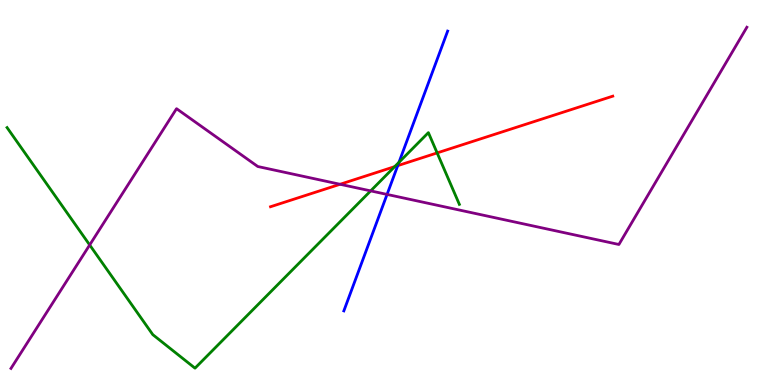[{'lines': ['blue', 'red'], 'intersections': [{'x': 5.13, 'y': 5.7}]}, {'lines': ['green', 'red'], 'intersections': [{'x': 5.09, 'y': 5.67}, {'x': 5.64, 'y': 6.03}]}, {'lines': ['purple', 'red'], 'intersections': [{'x': 4.39, 'y': 5.21}]}, {'lines': ['blue', 'green'], 'intersections': [{'x': 5.15, 'y': 5.78}]}, {'lines': ['blue', 'purple'], 'intersections': [{'x': 4.99, 'y': 4.95}]}, {'lines': ['green', 'purple'], 'intersections': [{'x': 1.16, 'y': 3.64}, {'x': 4.78, 'y': 5.04}]}]